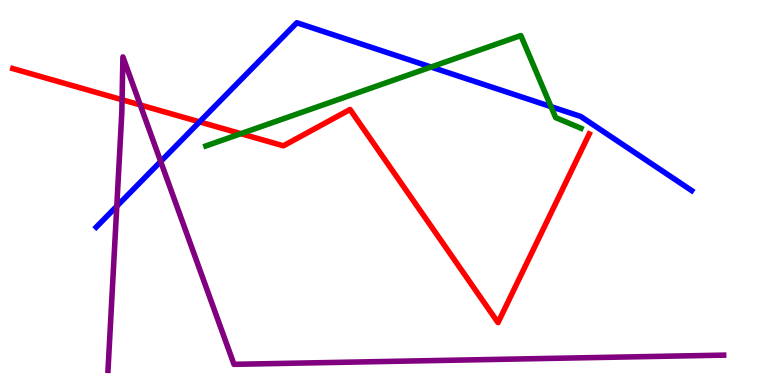[{'lines': ['blue', 'red'], 'intersections': [{'x': 2.57, 'y': 6.83}]}, {'lines': ['green', 'red'], 'intersections': [{'x': 3.11, 'y': 6.53}]}, {'lines': ['purple', 'red'], 'intersections': [{'x': 1.58, 'y': 7.41}, {'x': 1.81, 'y': 7.27}]}, {'lines': ['blue', 'green'], 'intersections': [{'x': 5.56, 'y': 8.26}, {'x': 7.11, 'y': 7.23}]}, {'lines': ['blue', 'purple'], 'intersections': [{'x': 1.51, 'y': 4.64}, {'x': 2.07, 'y': 5.81}]}, {'lines': ['green', 'purple'], 'intersections': []}]